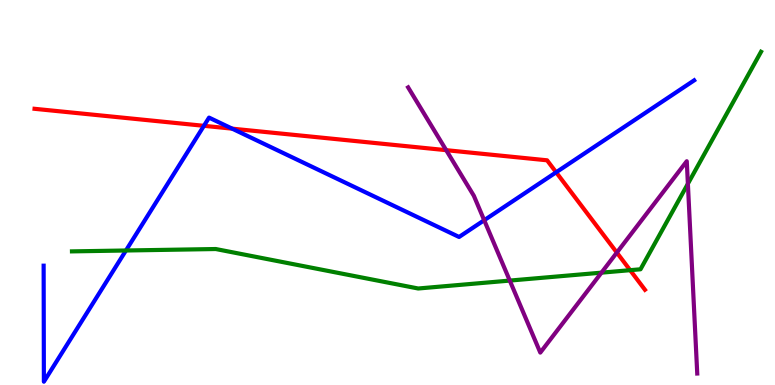[{'lines': ['blue', 'red'], 'intersections': [{'x': 2.63, 'y': 6.73}, {'x': 3.0, 'y': 6.66}, {'x': 7.18, 'y': 5.52}]}, {'lines': ['green', 'red'], 'intersections': [{'x': 8.13, 'y': 2.98}]}, {'lines': ['purple', 'red'], 'intersections': [{'x': 5.76, 'y': 6.1}, {'x': 7.96, 'y': 3.44}]}, {'lines': ['blue', 'green'], 'intersections': [{'x': 1.63, 'y': 3.49}]}, {'lines': ['blue', 'purple'], 'intersections': [{'x': 6.25, 'y': 4.28}]}, {'lines': ['green', 'purple'], 'intersections': [{'x': 6.58, 'y': 2.71}, {'x': 7.76, 'y': 2.92}, {'x': 8.88, 'y': 5.23}]}]